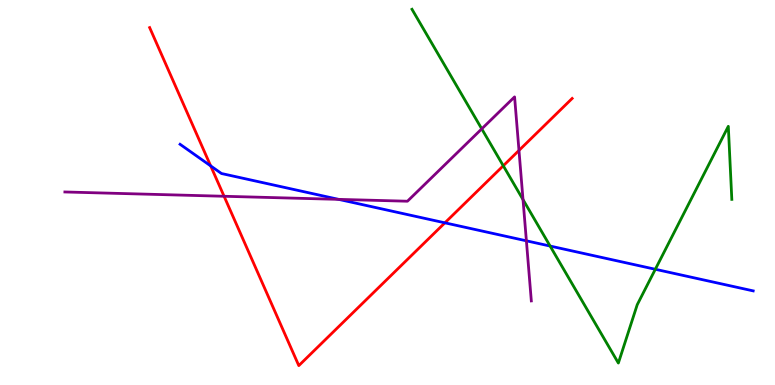[{'lines': ['blue', 'red'], 'intersections': [{'x': 2.72, 'y': 5.69}, {'x': 5.74, 'y': 4.21}]}, {'lines': ['green', 'red'], 'intersections': [{'x': 6.49, 'y': 5.69}]}, {'lines': ['purple', 'red'], 'intersections': [{'x': 2.89, 'y': 4.9}, {'x': 6.7, 'y': 6.09}]}, {'lines': ['blue', 'green'], 'intersections': [{'x': 7.1, 'y': 3.61}, {'x': 8.46, 'y': 3.01}]}, {'lines': ['blue', 'purple'], 'intersections': [{'x': 4.37, 'y': 4.82}, {'x': 6.79, 'y': 3.75}]}, {'lines': ['green', 'purple'], 'intersections': [{'x': 6.22, 'y': 6.65}, {'x': 6.75, 'y': 4.82}]}]